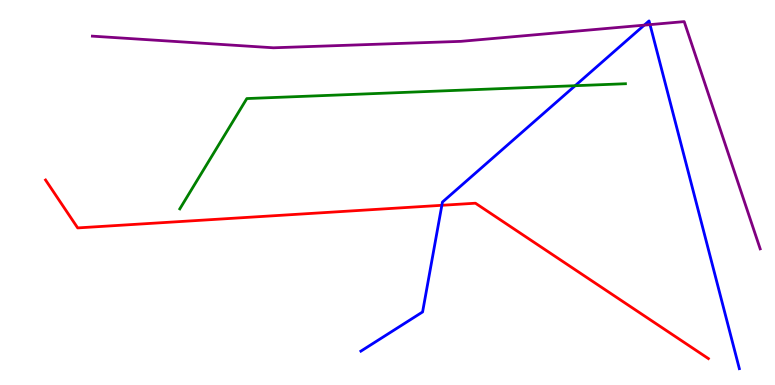[{'lines': ['blue', 'red'], 'intersections': [{'x': 5.7, 'y': 4.67}]}, {'lines': ['green', 'red'], 'intersections': []}, {'lines': ['purple', 'red'], 'intersections': []}, {'lines': ['blue', 'green'], 'intersections': [{'x': 7.42, 'y': 7.77}]}, {'lines': ['blue', 'purple'], 'intersections': [{'x': 8.31, 'y': 9.35}, {'x': 8.39, 'y': 9.36}]}, {'lines': ['green', 'purple'], 'intersections': []}]